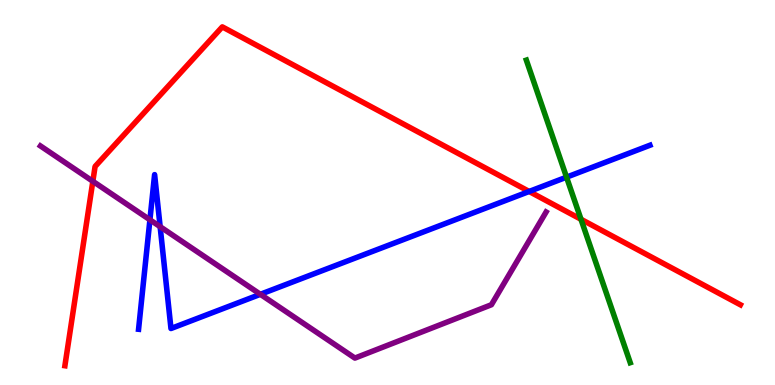[{'lines': ['blue', 'red'], 'intersections': [{'x': 6.83, 'y': 5.03}]}, {'lines': ['green', 'red'], 'intersections': [{'x': 7.5, 'y': 4.3}]}, {'lines': ['purple', 'red'], 'intersections': [{'x': 1.2, 'y': 5.29}]}, {'lines': ['blue', 'green'], 'intersections': [{'x': 7.31, 'y': 5.4}]}, {'lines': ['blue', 'purple'], 'intersections': [{'x': 1.93, 'y': 4.29}, {'x': 2.07, 'y': 4.11}, {'x': 3.36, 'y': 2.36}]}, {'lines': ['green', 'purple'], 'intersections': []}]